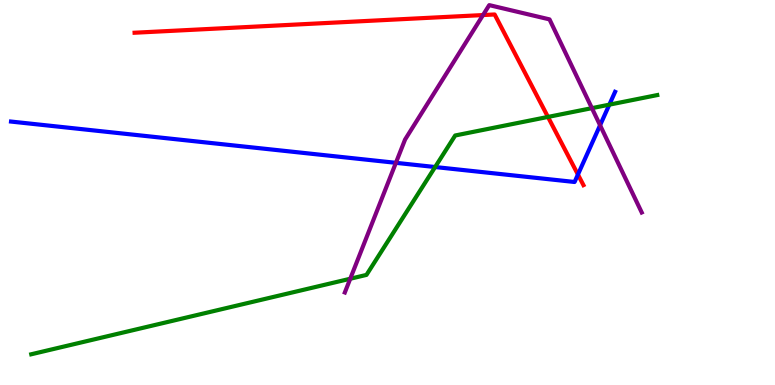[{'lines': ['blue', 'red'], 'intersections': [{'x': 7.46, 'y': 5.47}]}, {'lines': ['green', 'red'], 'intersections': [{'x': 7.07, 'y': 6.96}]}, {'lines': ['purple', 'red'], 'intersections': [{'x': 6.23, 'y': 9.61}]}, {'lines': ['blue', 'green'], 'intersections': [{'x': 5.61, 'y': 5.66}, {'x': 7.86, 'y': 7.28}]}, {'lines': ['blue', 'purple'], 'intersections': [{'x': 5.11, 'y': 5.77}, {'x': 7.74, 'y': 6.75}]}, {'lines': ['green', 'purple'], 'intersections': [{'x': 4.52, 'y': 2.76}, {'x': 7.64, 'y': 7.19}]}]